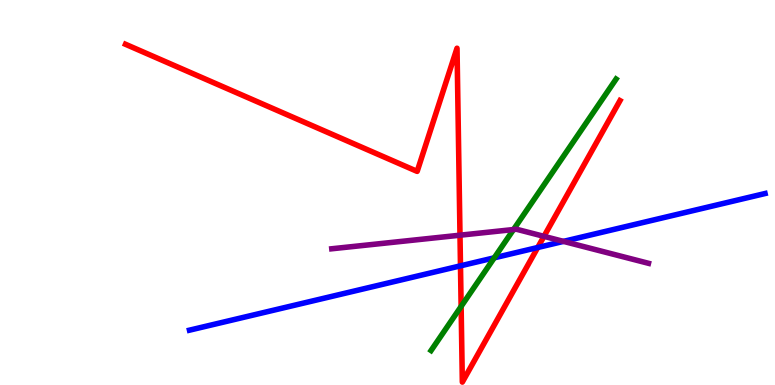[{'lines': ['blue', 'red'], 'intersections': [{'x': 5.94, 'y': 3.1}, {'x': 6.94, 'y': 3.57}]}, {'lines': ['green', 'red'], 'intersections': [{'x': 5.95, 'y': 2.04}]}, {'lines': ['purple', 'red'], 'intersections': [{'x': 5.94, 'y': 3.89}, {'x': 7.02, 'y': 3.86}]}, {'lines': ['blue', 'green'], 'intersections': [{'x': 6.38, 'y': 3.3}]}, {'lines': ['blue', 'purple'], 'intersections': [{'x': 7.27, 'y': 3.73}]}, {'lines': ['green', 'purple'], 'intersections': [{'x': 6.63, 'y': 4.04}]}]